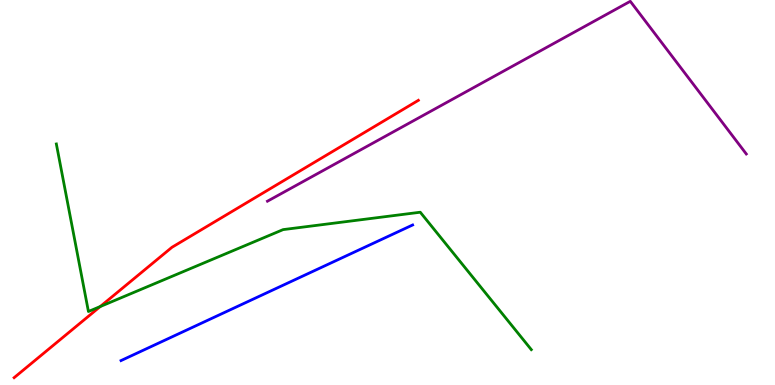[{'lines': ['blue', 'red'], 'intersections': []}, {'lines': ['green', 'red'], 'intersections': [{'x': 1.29, 'y': 2.04}]}, {'lines': ['purple', 'red'], 'intersections': []}, {'lines': ['blue', 'green'], 'intersections': []}, {'lines': ['blue', 'purple'], 'intersections': []}, {'lines': ['green', 'purple'], 'intersections': []}]